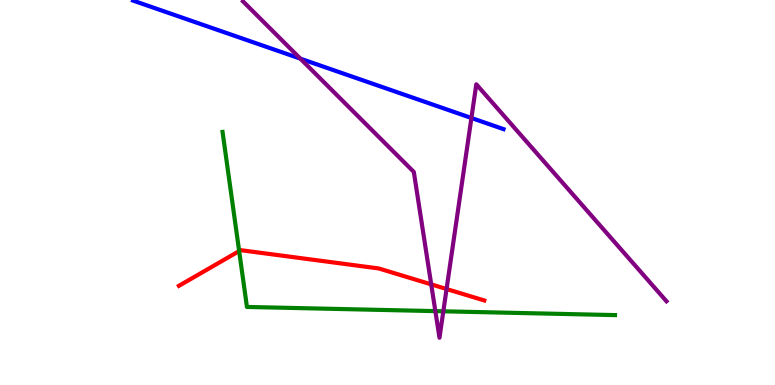[{'lines': ['blue', 'red'], 'intersections': []}, {'lines': ['green', 'red'], 'intersections': [{'x': 3.09, 'y': 3.48}]}, {'lines': ['purple', 'red'], 'intersections': [{'x': 5.56, 'y': 2.61}, {'x': 5.76, 'y': 2.49}]}, {'lines': ['blue', 'green'], 'intersections': []}, {'lines': ['blue', 'purple'], 'intersections': [{'x': 3.88, 'y': 8.48}, {'x': 6.08, 'y': 6.94}]}, {'lines': ['green', 'purple'], 'intersections': [{'x': 5.62, 'y': 1.92}, {'x': 5.72, 'y': 1.91}]}]